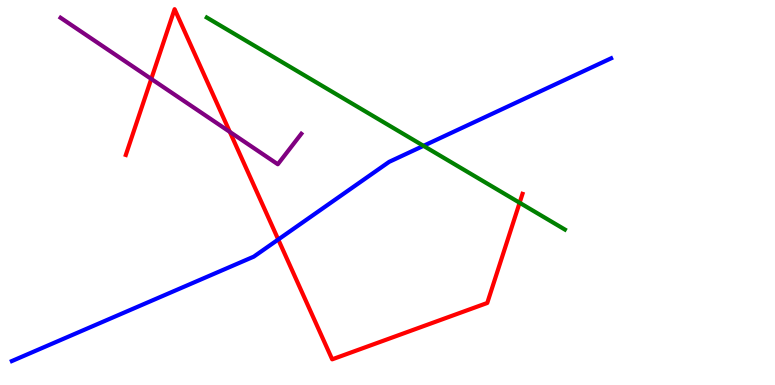[{'lines': ['blue', 'red'], 'intersections': [{'x': 3.59, 'y': 3.78}]}, {'lines': ['green', 'red'], 'intersections': [{'x': 6.7, 'y': 4.73}]}, {'lines': ['purple', 'red'], 'intersections': [{'x': 1.95, 'y': 7.95}, {'x': 2.97, 'y': 6.57}]}, {'lines': ['blue', 'green'], 'intersections': [{'x': 5.46, 'y': 6.21}]}, {'lines': ['blue', 'purple'], 'intersections': []}, {'lines': ['green', 'purple'], 'intersections': []}]